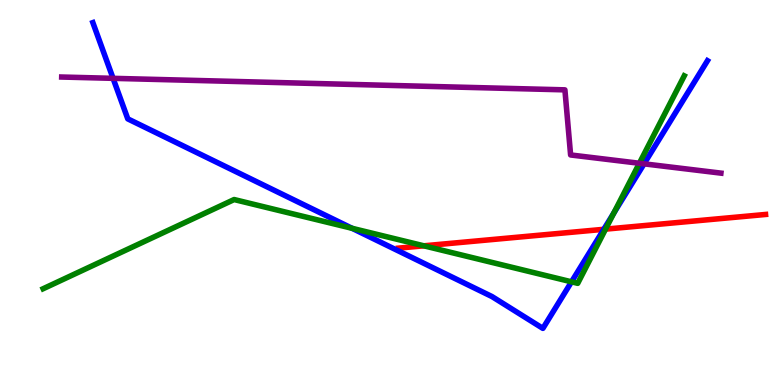[{'lines': ['blue', 'red'], 'intersections': [{'x': 7.79, 'y': 4.04}]}, {'lines': ['green', 'red'], 'intersections': [{'x': 5.47, 'y': 3.62}, {'x': 7.81, 'y': 4.05}]}, {'lines': ['purple', 'red'], 'intersections': []}, {'lines': ['blue', 'green'], 'intersections': [{'x': 4.54, 'y': 4.07}, {'x': 7.37, 'y': 2.68}, {'x': 7.92, 'y': 4.47}]}, {'lines': ['blue', 'purple'], 'intersections': [{'x': 1.46, 'y': 7.97}, {'x': 8.31, 'y': 5.74}]}, {'lines': ['green', 'purple'], 'intersections': [{'x': 8.25, 'y': 5.76}]}]